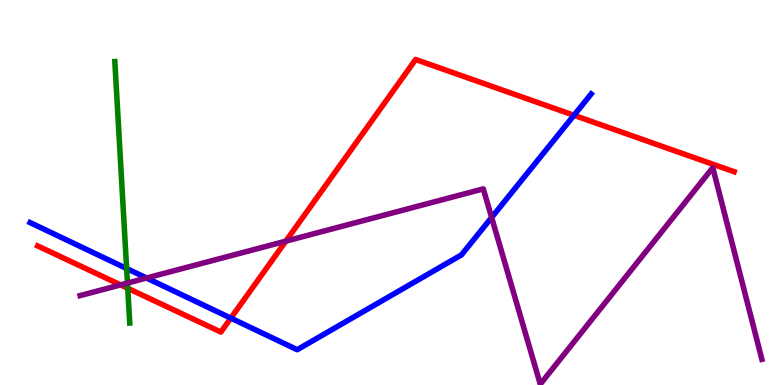[{'lines': ['blue', 'red'], 'intersections': [{'x': 2.98, 'y': 1.74}, {'x': 7.41, 'y': 7.01}]}, {'lines': ['green', 'red'], 'intersections': [{'x': 1.65, 'y': 2.51}]}, {'lines': ['purple', 'red'], 'intersections': [{'x': 1.56, 'y': 2.6}, {'x': 3.69, 'y': 3.74}]}, {'lines': ['blue', 'green'], 'intersections': [{'x': 1.63, 'y': 3.03}]}, {'lines': ['blue', 'purple'], 'intersections': [{'x': 1.89, 'y': 2.78}, {'x': 6.34, 'y': 4.35}]}, {'lines': ['green', 'purple'], 'intersections': [{'x': 1.64, 'y': 2.65}]}]